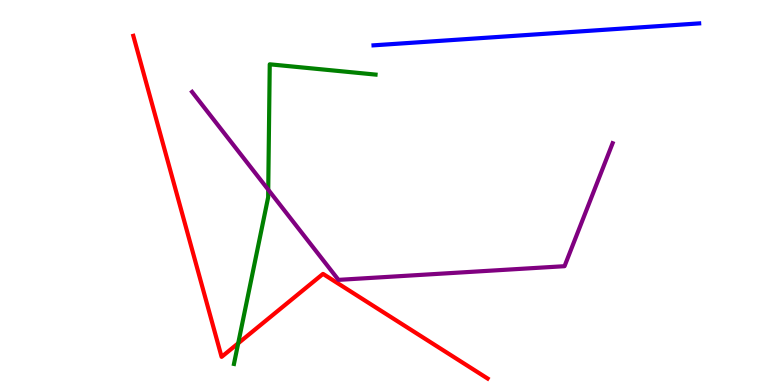[{'lines': ['blue', 'red'], 'intersections': []}, {'lines': ['green', 'red'], 'intersections': [{'x': 3.07, 'y': 1.08}]}, {'lines': ['purple', 'red'], 'intersections': []}, {'lines': ['blue', 'green'], 'intersections': []}, {'lines': ['blue', 'purple'], 'intersections': []}, {'lines': ['green', 'purple'], 'intersections': [{'x': 3.46, 'y': 5.07}]}]